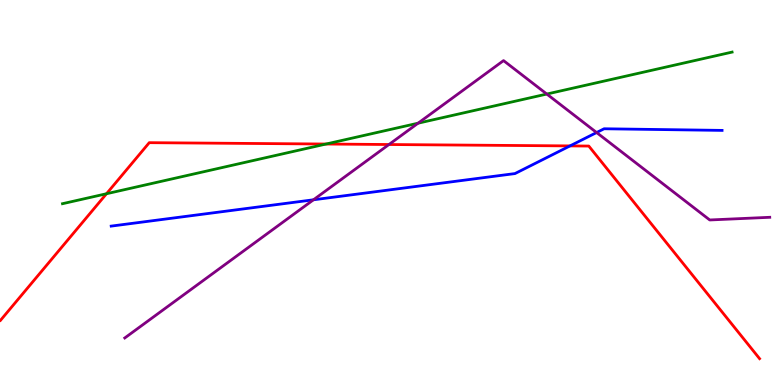[{'lines': ['blue', 'red'], 'intersections': [{'x': 7.35, 'y': 6.21}]}, {'lines': ['green', 'red'], 'intersections': [{'x': 1.37, 'y': 4.97}, {'x': 4.21, 'y': 6.26}]}, {'lines': ['purple', 'red'], 'intersections': [{'x': 5.02, 'y': 6.25}]}, {'lines': ['blue', 'green'], 'intersections': []}, {'lines': ['blue', 'purple'], 'intersections': [{'x': 4.04, 'y': 4.81}, {'x': 7.7, 'y': 6.56}]}, {'lines': ['green', 'purple'], 'intersections': [{'x': 5.39, 'y': 6.8}, {'x': 7.06, 'y': 7.56}]}]